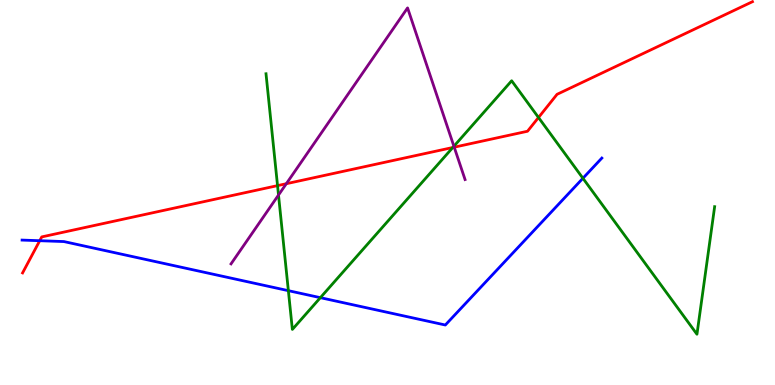[{'lines': ['blue', 'red'], 'intersections': [{'x': 0.513, 'y': 3.75}]}, {'lines': ['green', 'red'], 'intersections': [{'x': 3.58, 'y': 5.18}, {'x': 5.84, 'y': 6.17}, {'x': 6.95, 'y': 6.95}]}, {'lines': ['purple', 'red'], 'intersections': [{'x': 3.69, 'y': 5.23}, {'x': 5.86, 'y': 6.18}]}, {'lines': ['blue', 'green'], 'intersections': [{'x': 3.72, 'y': 2.45}, {'x': 4.13, 'y': 2.27}, {'x': 7.52, 'y': 5.37}]}, {'lines': ['blue', 'purple'], 'intersections': []}, {'lines': ['green', 'purple'], 'intersections': [{'x': 3.59, 'y': 4.93}, {'x': 5.86, 'y': 6.2}]}]